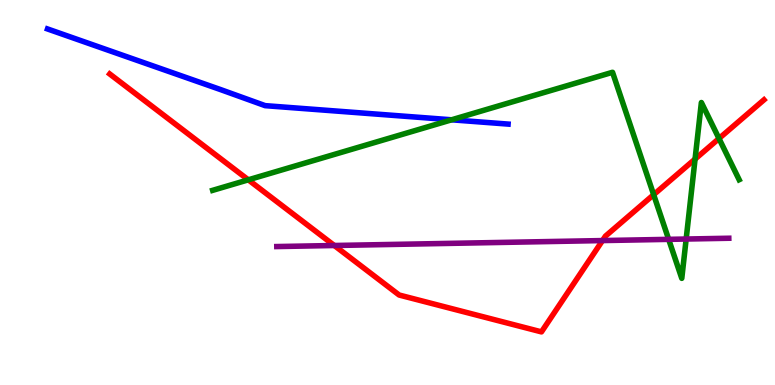[{'lines': ['blue', 'red'], 'intersections': []}, {'lines': ['green', 'red'], 'intersections': [{'x': 3.2, 'y': 5.33}, {'x': 8.43, 'y': 4.94}, {'x': 8.97, 'y': 5.87}, {'x': 9.28, 'y': 6.4}]}, {'lines': ['purple', 'red'], 'intersections': [{'x': 4.31, 'y': 3.62}, {'x': 7.77, 'y': 3.75}]}, {'lines': ['blue', 'green'], 'intersections': [{'x': 5.83, 'y': 6.89}]}, {'lines': ['blue', 'purple'], 'intersections': []}, {'lines': ['green', 'purple'], 'intersections': [{'x': 8.63, 'y': 3.78}, {'x': 8.85, 'y': 3.79}]}]